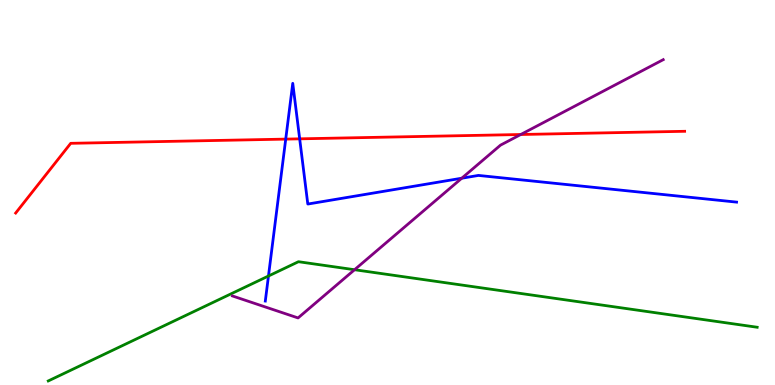[{'lines': ['blue', 'red'], 'intersections': [{'x': 3.69, 'y': 6.39}, {'x': 3.87, 'y': 6.39}]}, {'lines': ['green', 'red'], 'intersections': []}, {'lines': ['purple', 'red'], 'intersections': [{'x': 6.72, 'y': 6.51}]}, {'lines': ['blue', 'green'], 'intersections': [{'x': 3.46, 'y': 2.83}]}, {'lines': ['blue', 'purple'], 'intersections': [{'x': 5.96, 'y': 5.37}]}, {'lines': ['green', 'purple'], 'intersections': [{'x': 4.57, 'y': 2.99}]}]